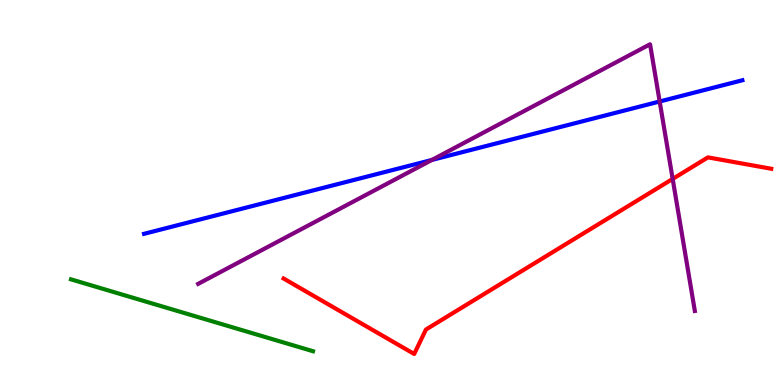[{'lines': ['blue', 'red'], 'intersections': []}, {'lines': ['green', 'red'], 'intersections': []}, {'lines': ['purple', 'red'], 'intersections': [{'x': 8.68, 'y': 5.35}]}, {'lines': ['blue', 'green'], 'intersections': []}, {'lines': ['blue', 'purple'], 'intersections': [{'x': 5.57, 'y': 5.85}, {'x': 8.51, 'y': 7.36}]}, {'lines': ['green', 'purple'], 'intersections': []}]